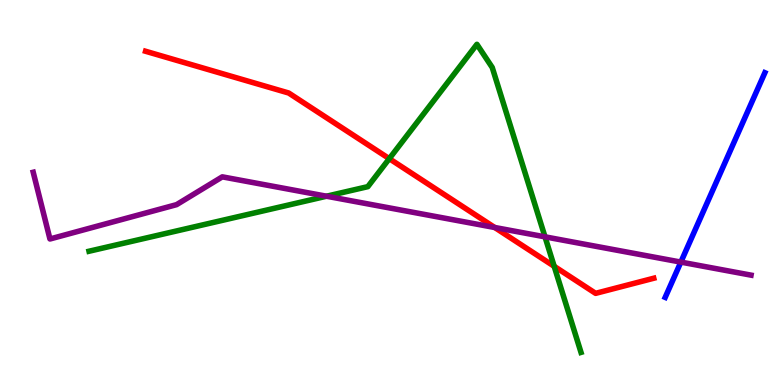[{'lines': ['blue', 'red'], 'intersections': []}, {'lines': ['green', 'red'], 'intersections': [{'x': 5.02, 'y': 5.88}, {'x': 7.15, 'y': 3.08}]}, {'lines': ['purple', 'red'], 'intersections': [{'x': 6.38, 'y': 4.09}]}, {'lines': ['blue', 'green'], 'intersections': []}, {'lines': ['blue', 'purple'], 'intersections': [{'x': 8.79, 'y': 3.19}]}, {'lines': ['green', 'purple'], 'intersections': [{'x': 4.21, 'y': 4.9}, {'x': 7.03, 'y': 3.85}]}]